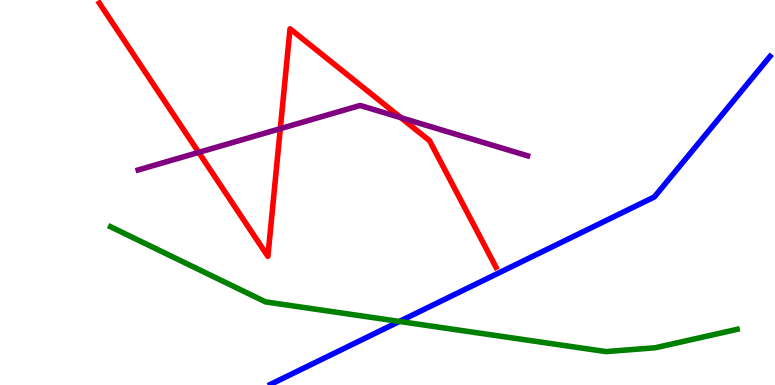[{'lines': ['blue', 'red'], 'intersections': []}, {'lines': ['green', 'red'], 'intersections': []}, {'lines': ['purple', 'red'], 'intersections': [{'x': 2.56, 'y': 6.04}, {'x': 3.62, 'y': 6.66}, {'x': 5.17, 'y': 6.94}]}, {'lines': ['blue', 'green'], 'intersections': [{'x': 5.15, 'y': 1.65}]}, {'lines': ['blue', 'purple'], 'intersections': []}, {'lines': ['green', 'purple'], 'intersections': []}]